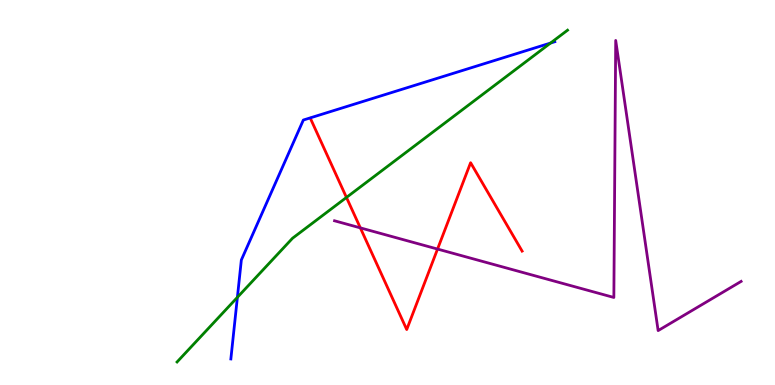[{'lines': ['blue', 'red'], 'intersections': []}, {'lines': ['green', 'red'], 'intersections': [{'x': 4.47, 'y': 4.87}]}, {'lines': ['purple', 'red'], 'intersections': [{'x': 4.65, 'y': 4.08}, {'x': 5.65, 'y': 3.53}]}, {'lines': ['blue', 'green'], 'intersections': [{'x': 3.06, 'y': 2.28}, {'x': 7.1, 'y': 8.88}]}, {'lines': ['blue', 'purple'], 'intersections': []}, {'lines': ['green', 'purple'], 'intersections': []}]